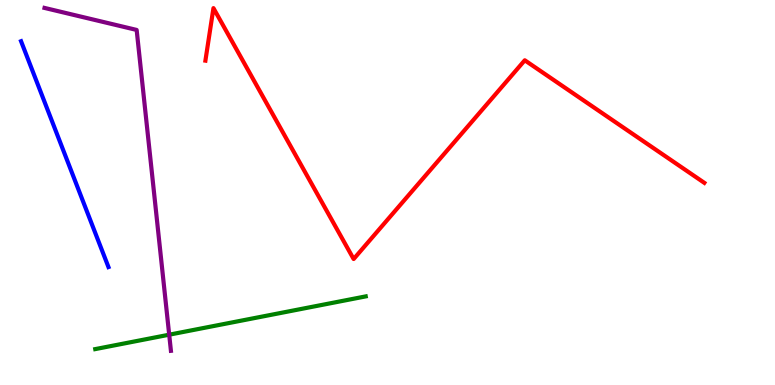[{'lines': ['blue', 'red'], 'intersections': []}, {'lines': ['green', 'red'], 'intersections': []}, {'lines': ['purple', 'red'], 'intersections': []}, {'lines': ['blue', 'green'], 'intersections': []}, {'lines': ['blue', 'purple'], 'intersections': []}, {'lines': ['green', 'purple'], 'intersections': [{'x': 2.18, 'y': 1.31}]}]